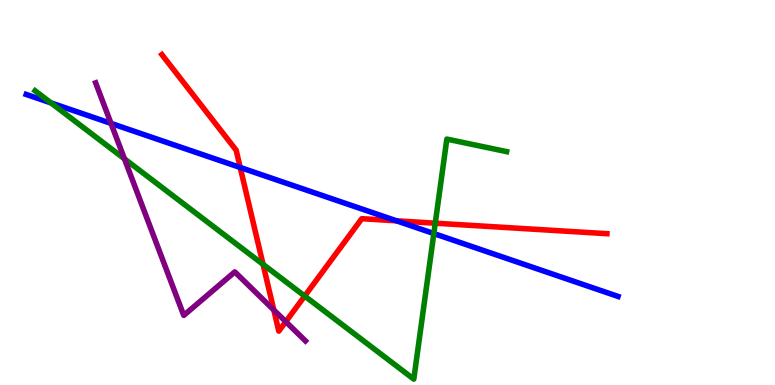[{'lines': ['blue', 'red'], 'intersections': [{'x': 3.1, 'y': 5.65}, {'x': 5.12, 'y': 4.26}]}, {'lines': ['green', 'red'], 'intersections': [{'x': 3.39, 'y': 3.13}, {'x': 3.93, 'y': 2.31}, {'x': 5.62, 'y': 4.2}]}, {'lines': ['purple', 'red'], 'intersections': [{'x': 3.53, 'y': 1.95}, {'x': 3.69, 'y': 1.64}]}, {'lines': ['blue', 'green'], 'intersections': [{'x': 0.658, 'y': 7.33}, {'x': 5.6, 'y': 3.93}]}, {'lines': ['blue', 'purple'], 'intersections': [{'x': 1.43, 'y': 6.8}]}, {'lines': ['green', 'purple'], 'intersections': [{'x': 1.61, 'y': 5.88}]}]